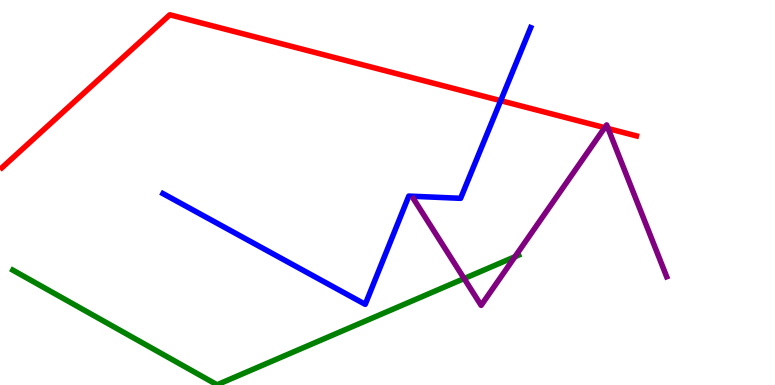[{'lines': ['blue', 'red'], 'intersections': [{'x': 6.46, 'y': 7.39}]}, {'lines': ['green', 'red'], 'intersections': []}, {'lines': ['purple', 'red'], 'intersections': [{'x': 7.8, 'y': 6.68}, {'x': 7.85, 'y': 6.66}]}, {'lines': ['blue', 'green'], 'intersections': []}, {'lines': ['blue', 'purple'], 'intersections': []}, {'lines': ['green', 'purple'], 'intersections': [{'x': 5.99, 'y': 2.76}, {'x': 6.64, 'y': 3.33}]}]